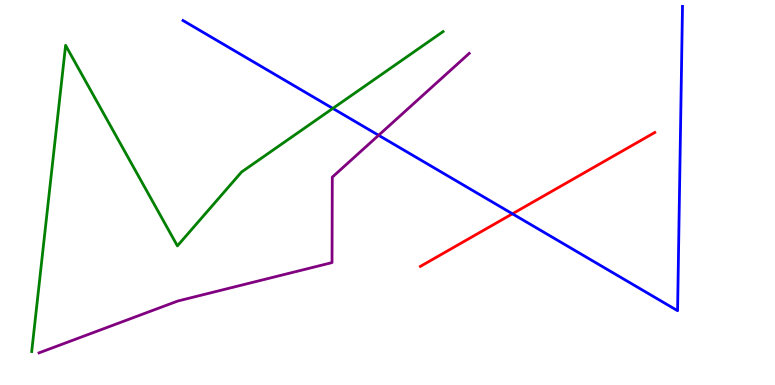[{'lines': ['blue', 'red'], 'intersections': [{'x': 6.61, 'y': 4.45}]}, {'lines': ['green', 'red'], 'intersections': []}, {'lines': ['purple', 'red'], 'intersections': []}, {'lines': ['blue', 'green'], 'intersections': [{'x': 4.29, 'y': 7.18}]}, {'lines': ['blue', 'purple'], 'intersections': [{'x': 4.89, 'y': 6.49}]}, {'lines': ['green', 'purple'], 'intersections': []}]